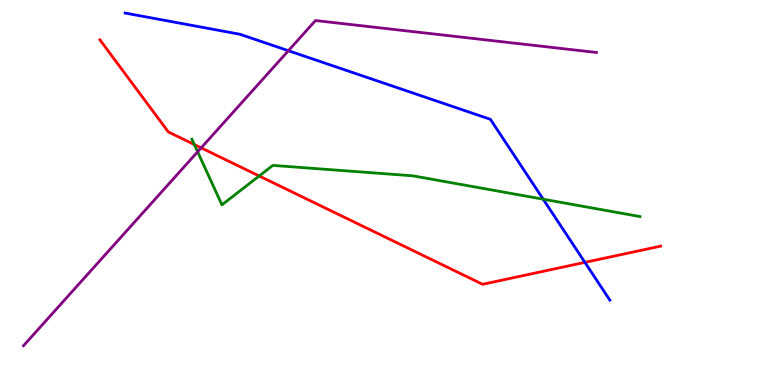[{'lines': ['blue', 'red'], 'intersections': [{'x': 7.55, 'y': 3.19}]}, {'lines': ['green', 'red'], 'intersections': [{'x': 2.51, 'y': 6.25}, {'x': 3.34, 'y': 5.43}]}, {'lines': ['purple', 'red'], 'intersections': [{'x': 2.6, 'y': 6.16}]}, {'lines': ['blue', 'green'], 'intersections': [{'x': 7.01, 'y': 4.83}]}, {'lines': ['blue', 'purple'], 'intersections': [{'x': 3.72, 'y': 8.68}]}, {'lines': ['green', 'purple'], 'intersections': [{'x': 2.55, 'y': 6.06}]}]